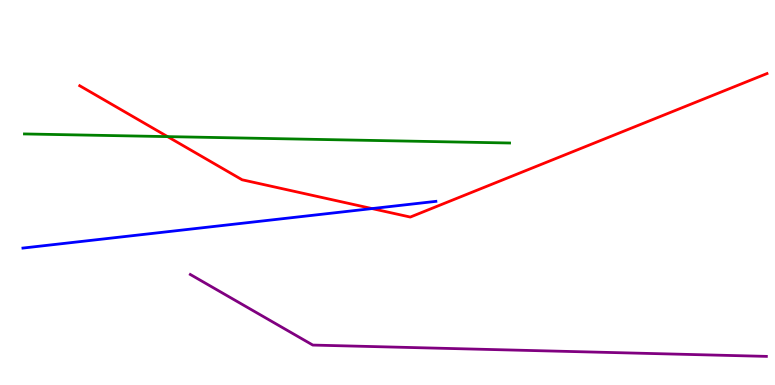[{'lines': ['blue', 'red'], 'intersections': [{'x': 4.8, 'y': 4.58}]}, {'lines': ['green', 'red'], 'intersections': [{'x': 2.16, 'y': 6.45}]}, {'lines': ['purple', 'red'], 'intersections': []}, {'lines': ['blue', 'green'], 'intersections': []}, {'lines': ['blue', 'purple'], 'intersections': []}, {'lines': ['green', 'purple'], 'intersections': []}]